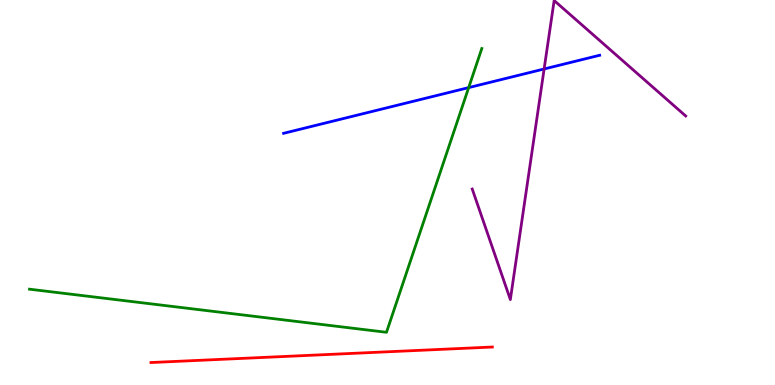[{'lines': ['blue', 'red'], 'intersections': []}, {'lines': ['green', 'red'], 'intersections': []}, {'lines': ['purple', 'red'], 'intersections': []}, {'lines': ['blue', 'green'], 'intersections': [{'x': 6.05, 'y': 7.72}]}, {'lines': ['blue', 'purple'], 'intersections': [{'x': 7.02, 'y': 8.21}]}, {'lines': ['green', 'purple'], 'intersections': []}]